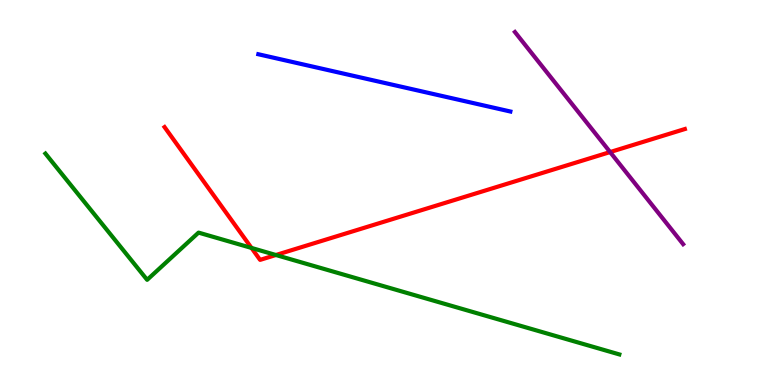[{'lines': ['blue', 'red'], 'intersections': []}, {'lines': ['green', 'red'], 'intersections': [{'x': 3.25, 'y': 3.56}, {'x': 3.56, 'y': 3.38}]}, {'lines': ['purple', 'red'], 'intersections': [{'x': 7.87, 'y': 6.05}]}, {'lines': ['blue', 'green'], 'intersections': []}, {'lines': ['blue', 'purple'], 'intersections': []}, {'lines': ['green', 'purple'], 'intersections': []}]